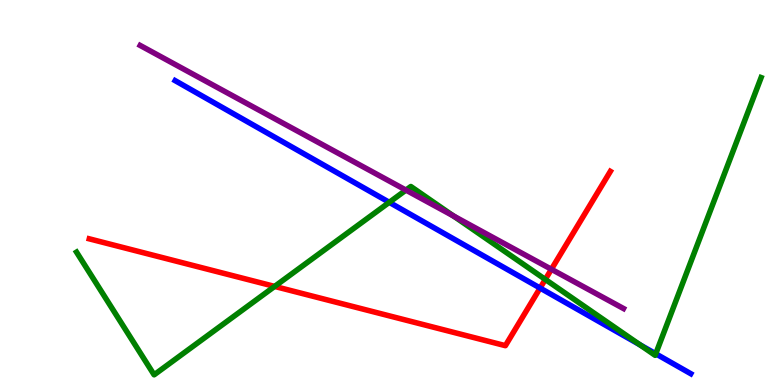[{'lines': ['blue', 'red'], 'intersections': [{'x': 6.97, 'y': 2.52}]}, {'lines': ['green', 'red'], 'intersections': [{'x': 3.54, 'y': 2.56}, {'x': 7.04, 'y': 2.74}]}, {'lines': ['purple', 'red'], 'intersections': [{'x': 7.11, 'y': 3.01}]}, {'lines': ['blue', 'green'], 'intersections': [{'x': 5.02, 'y': 4.74}, {'x': 8.26, 'y': 1.05}, {'x': 8.46, 'y': 0.811}]}, {'lines': ['blue', 'purple'], 'intersections': []}, {'lines': ['green', 'purple'], 'intersections': [{'x': 5.24, 'y': 5.06}, {'x': 5.85, 'y': 4.39}]}]